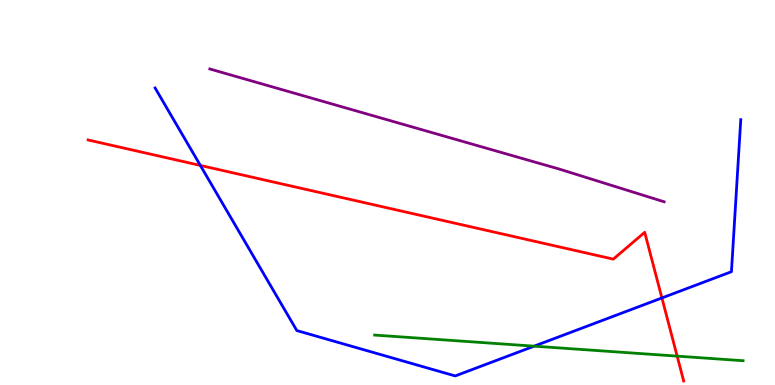[{'lines': ['blue', 'red'], 'intersections': [{'x': 2.59, 'y': 5.7}, {'x': 8.54, 'y': 2.26}]}, {'lines': ['green', 'red'], 'intersections': [{'x': 8.74, 'y': 0.75}]}, {'lines': ['purple', 'red'], 'intersections': []}, {'lines': ['blue', 'green'], 'intersections': [{'x': 6.89, 'y': 1.01}]}, {'lines': ['blue', 'purple'], 'intersections': []}, {'lines': ['green', 'purple'], 'intersections': []}]